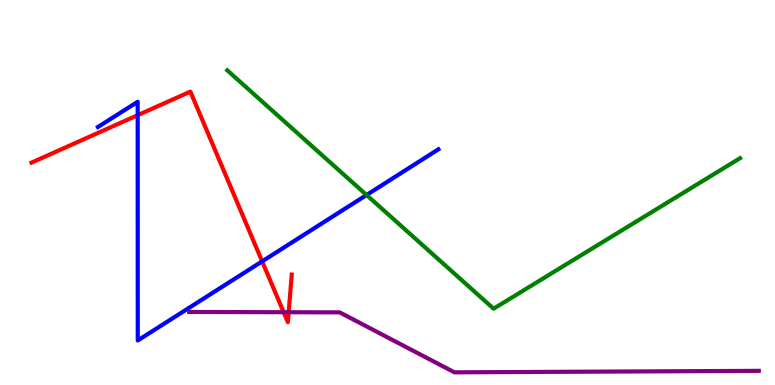[{'lines': ['blue', 'red'], 'intersections': [{'x': 1.78, 'y': 7.01}, {'x': 3.38, 'y': 3.21}]}, {'lines': ['green', 'red'], 'intersections': []}, {'lines': ['purple', 'red'], 'intersections': [{'x': 3.66, 'y': 1.89}, {'x': 3.72, 'y': 1.89}]}, {'lines': ['blue', 'green'], 'intersections': [{'x': 4.73, 'y': 4.94}]}, {'lines': ['blue', 'purple'], 'intersections': []}, {'lines': ['green', 'purple'], 'intersections': []}]